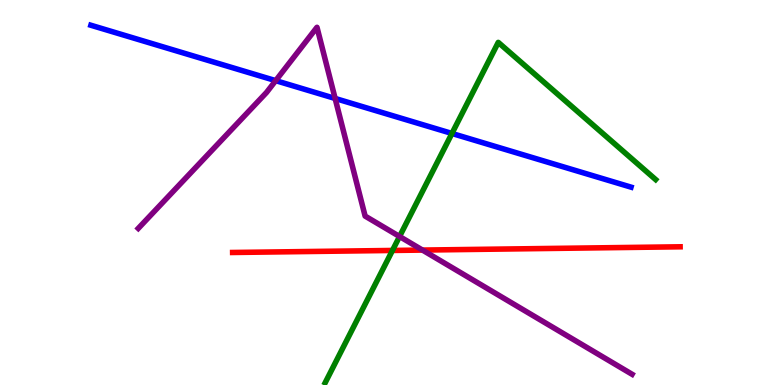[{'lines': ['blue', 'red'], 'intersections': []}, {'lines': ['green', 'red'], 'intersections': [{'x': 5.06, 'y': 3.49}]}, {'lines': ['purple', 'red'], 'intersections': [{'x': 5.45, 'y': 3.5}]}, {'lines': ['blue', 'green'], 'intersections': [{'x': 5.83, 'y': 6.53}]}, {'lines': ['blue', 'purple'], 'intersections': [{'x': 3.56, 'y': 7.91}, {'x': 4.32, 'y': 7.44}]}, {'lines': ['green', 'purple'], 'intersections': [{'x': 5.16, 'y': 3.86}]}]